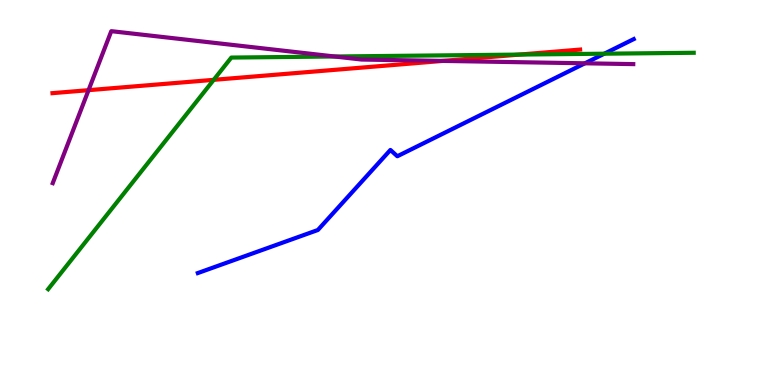[{'lines': ['blue', 'red'], 'intersections': []}, {'lines': ['green', 'red'], 'intersections': [{'x': 2.76, 'y': 7.93}, {'x': 6.7, 'y': 8.58}]}, {'lines': ['purple', 'red'], 'intersections': [{'x': 1.14, 'y': 7.66}, {'x': 5.71, 'y': 8.42}]}, {'lines': ['blue', 'green'], 'intersections': [{'x': 7.8, 'y': 8.61}]}, {'lines': ['blue', 'purple'], 'intersections': [{'x': 7.55, 'y': 8.36}]}, {'lines': ['green', 'purple'], 'intersections': [{'x': 4.32, 'y': 8.53}]}]